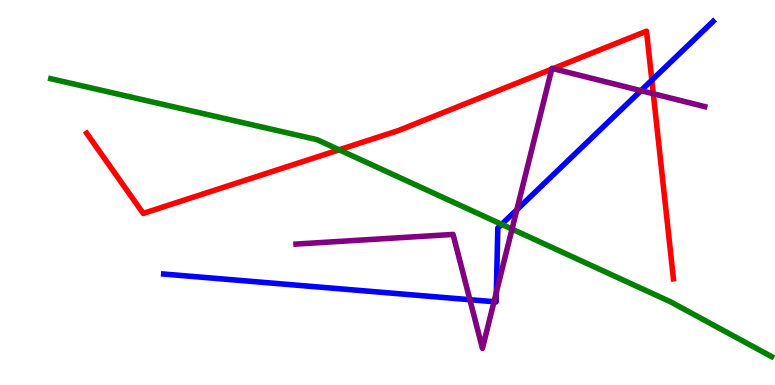[{'lines': ['blue', 'red'], 'intersections': [{'x': 8.41, 'y': 7.92}]}, {'lines': ['green', 'red'], 'intersections': [{'x': 4.38, 'y': 6.11}]}, {'lines': ['purple', 'red'], 'intersections': [{'x': 7.12, 'y': 8.2}, {'x': 7.14, 'y': 8.22}, {'x': 8.43, 'y': 7.57}]}, {'lines': ['blue', 'green'], 'intersections': [{'x': 6.47, 'y': 4.17}]}, {'lines': ['blue', 'purple'], 'intersections': [{'x': 6.06, 'y': 2.22}, {'x': 6.37, 'y': 2.16}, {'x': 6.4, 'y': 2.41}, {'x': 6.67, 'y': 4.55}, {'x': 8.27, 'y': 7.65}]}, {'lines': ['green', 'purple'], 'intersections': [{'x': 6.61, 'y': 4.05}]}]